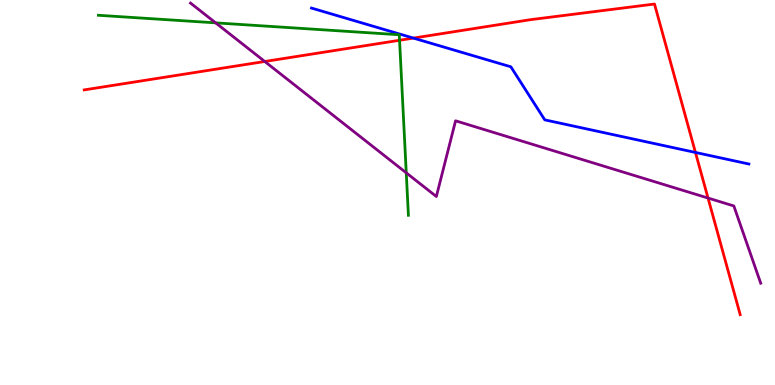[{'lines': ['blue', 'red'], 'intersections': [{'x': 5.33, 'y': 9.01}, {'x': 8.97, 'y': 6.04}]}, {'lines': ['green', 'red'], 'intersections': [{'x': 5.16, 'y': 8.95}]}, {'lines': ['purple', 'red'], 'intersections': [{'x': 3.42, 'y': 8.4}, {'x': 9.14, 'y': 4.86}]}, {'lines': ['blue', 'green'], 'intersections': []}, {'lines': ['blue', 'purple'], 'intersections': []}, {'lines': ['green', 'purple'], 'intersections': [{'x': 2.78, 'y': 9.41}, {'x': 5.24, 'y': 5.51}]}]